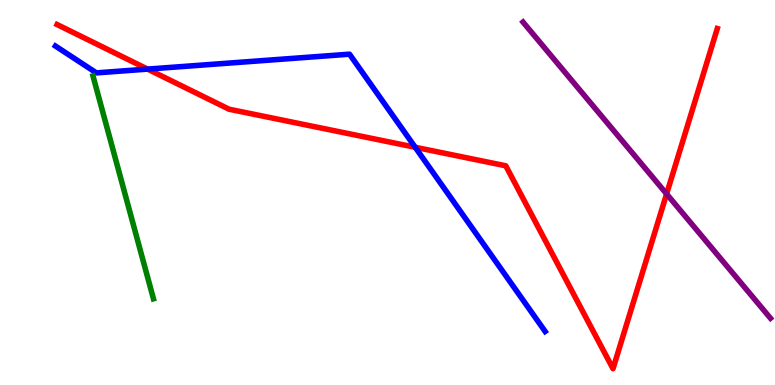[{'lines': ['blue', 'red'], 'intersections': [{'x': 1.9, 'y': 8.21}, {'x': 5.36, 'y': 6.17}]}, {'lines': ['green', 'red'], 'intersections': []}, {'lines': ['purple', 'red'], 'intersections': [{'x': 8.6, 'y': 4.96}]}, {'lines': ['blue', 'green'], 'intersections': []}, {'lines': ['blue', 'purple'], 'intersections': []}, {'lines': ['green', 'purple'], 'intersections': []}]